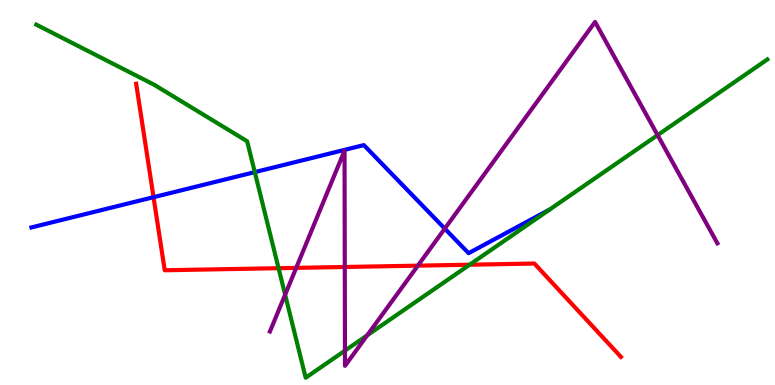[{'lines': ['blue', 'red'], 'intersections': [{'x': 1.98, 'y': 4.88}]}, {'lines': ['green', 'red'], 'intersections': [{'x': 3.59, 'y': 3.03}, {'x': 6.06, 'y': 3.12}]}, {'lines': ['purple', 'red'], 'intersections': [{'x': 3.82, 'y': 3.04}, {'x': 4.45, 'y': 3.07}, {'x': 5.39, 'y': 3.1}]}, {'lines': ['blue', 'green'], 'intersections': [{'x': 3.29, 'y': 5.53}]}, {'lines': ['blue', 'purple'], 'intersections': [{'x': 5.74, 'y': 4.06}]}, {'lines': ['green', 'purple'], 'intersections': [{'x': 3.68, 'y': 2.35}, {'x': 4.45, 'y': 0.892}, {'x': 4.74, 'y': 1.29}, {'x': 8.49, 'y': 6.49}]}]